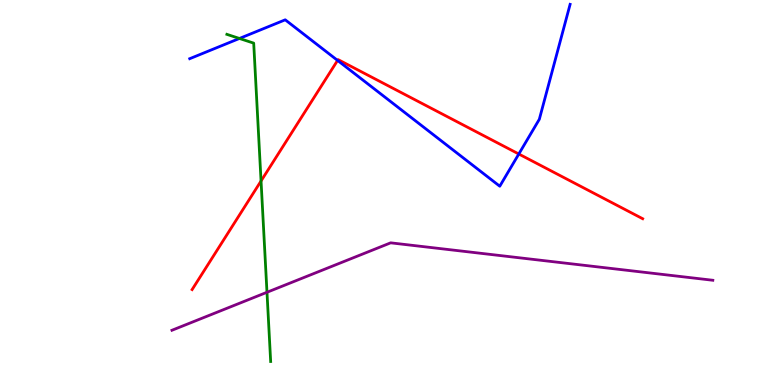[{'lines': ['blue', 'red'], 'intersections': [{'x': 4.36, 'y': 8.43}, {'x': 6.69, 'y': 6.0}]}, {'lines': ['green', 'red'], 'intersections': [{'x': 3.37, 'y': 5.3}]}, {'lines': ['purple', 'red'], 'intersections': []}, {'lines': ['blue', 'green'], 'intersections': [{'x': 3.09, 'y': 9.0}]}, {'lines': ['blue', 'purple'], 'intersections': []}, {'lines': ['green', 'purple'], 'intersections': [{'x': 3.44, 'y': 2.41}]}]